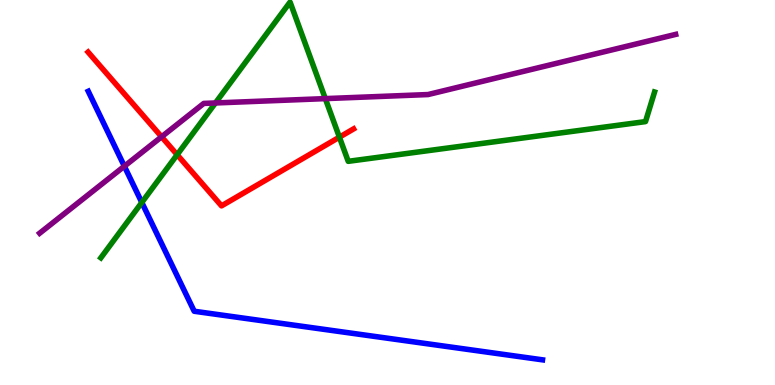[{'lines': ['blue', 'red'], 'intersections': []}, {'lines': ['green', 'red'], 'intersections': [{'x': 2.29, 'y': 5.98}, {'x': 4.38, 'y': 6.44}]}, {'lines': ['purple', 'red'], 'intersections': [{'x': 2.08, 'y': 6.45}]}, {'lines': ['blue', 'green'], 'intersections': [{'x': 1.83, 'y': 4.74}]}, {'lines': ['blue', 'purple'], 'intersections': [{'x': 1.6, 'y': 5.68}]}, {'lines': ['green', 'purple'], 'intersections': [{'x': 2.78, 'y': 7.33}, {'x': 4.2, 'y': 7.44}]}]